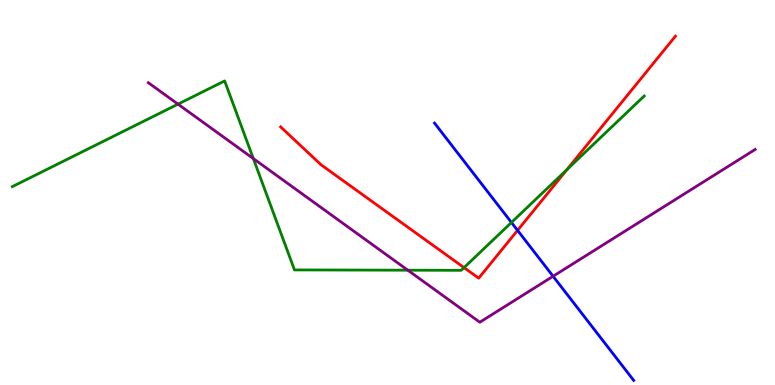[{'lines': ['blue', 'red'], 'intersections': [{'x': 6.68, 'y': 4.02}]}, {'lines': ['green', 'red'], 'intersections': [{'x': 5.99, 'y': 3.05}, {'x': 7.32, 'y': 5.6}]}, {'lines': ['purple', 'red'], 'intersections': []}, {'lines': ['blue', 'green'], 'intersections': [{'x': 6.6, 'y': 4.22}]}, {'lines': ['blue', 'purple'], 'intersections': [{'x': 7.14, 'y': 2.82}]}, {'lines': ['green', 'purple'], 'intersections': [{'x': 2.3, 'y': 7.29}, {'x': 3.27, 'y': 5.88}, {'x': 5.26, 'y': 2.98}]}]